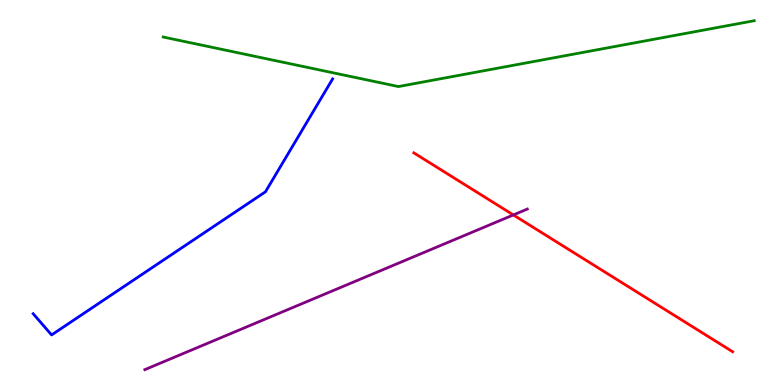[{'lines': ['blue', 'red'], 'intersections': []}, {'lines': ['green', 'red'], 'intersections': []}, {'lines': ['purple', 'red'], 'intersections': [{'x': 6.62, 'y': 4.42}]}, {'lines': ['blue', 'green'], 'intersections': []}, {'lines': ['blue', 'purple'], 'intersections': []}, {'lines': ['green', 'purple'], 'intersections': []}]